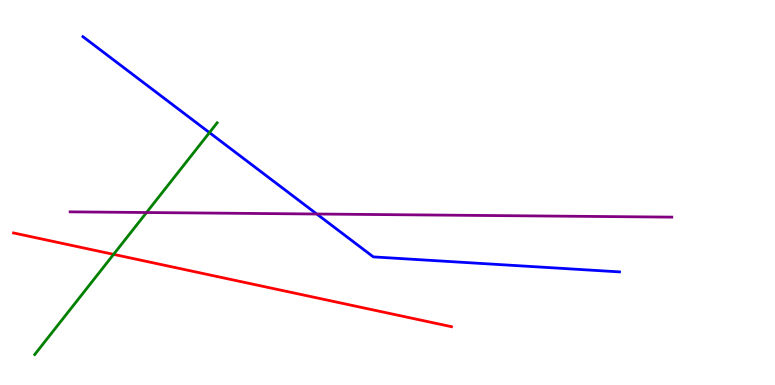[{'lines': ['blue', 'red'], 'intersections': []}, {'lines': ['green', 'red'], 'intersections': [{'x': 1.47, 'y': 3.39}]}, {'lines': ['purple', 'red'], 'intersections': []}, {'lines': ['blue', 'green'], 'intersections': [{'x': 2.7, 'y': 6.56}]}, {'lines': ['blue', 'purple'], 'intersections': [{'x': 4.09, 'y': 4.44}]}, {'lines': ['green', 'purple'], 'intersections': [{'x': 1.89, 'y': 4.48}]}]